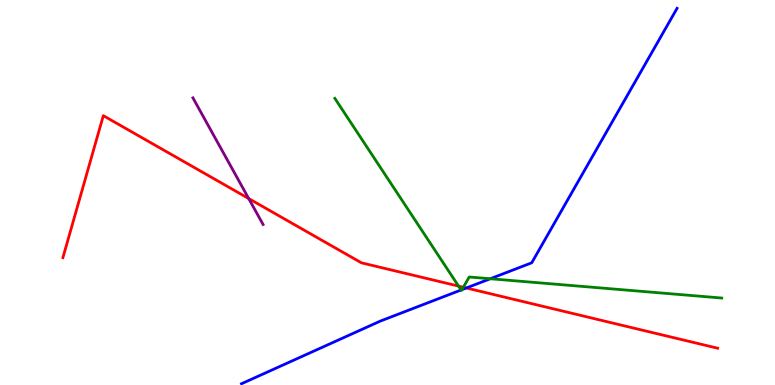[{'lines': ['blue', 'red'], 'intersections': [{'x': 6.02, 'y': 2.52}]}, {'lines': ['green', 'red'], 'intersections': [{'x': 5.92, 'y': 2.57}, {'x': 5.98, 'y': 2.54}]}, {'lines': ['purple', 'red'], 'intersections': [{'x': 3.21, 'y': 4.84}]}, {'lines': ['blue', 'green'], 'intersections': [{'x': 5.95, 'y': 2.47}, {'x': 5.96, 'y': 2.48}, {'x': 6.33, 'y': 2.76}]}, {'lines': ['blue', 'purple'], 'intersections': []}, {'lines': ['green', 'purple'], 'intersections': []}]